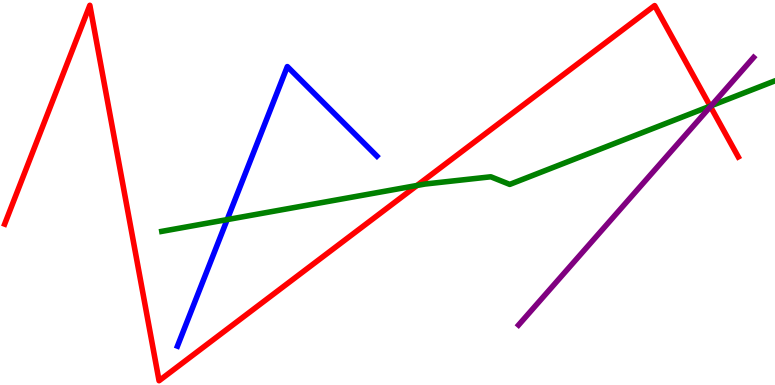[{'lines': ['blue', 'red'], 'intersections': []}, {'lines': ['green', 'red'], 'intersections': [{'x': 5.38, 'y': 5.18}, {'x': 9.16, 'y': 7.24}]}, {'lines': ['purple', 'red'], 'intersections': [{'x': 9.17, 'y': 7.23}]}, {'lines': ['blue', 'green'], 'intersections': [{'x': 2.93, 'y': 4.3}]}, {'lines': ['blue', 'purple'], 'intersections': []}, {'lines': ['green', 'purple'], 'intersections': [{'x': 9.18, 'y': 7.25}]}]